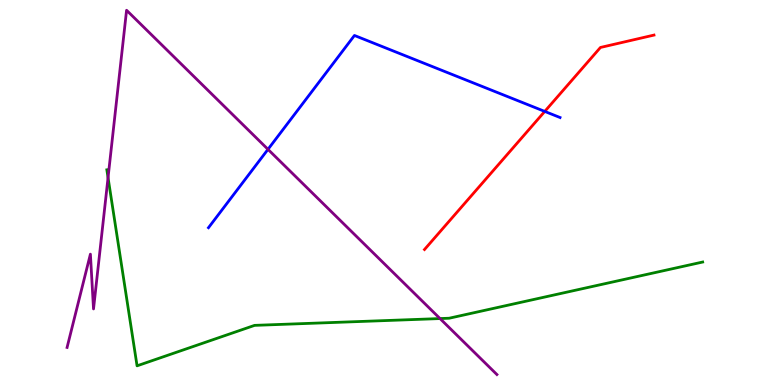[{'lines': ['blue', 'red'], 'intersections': [{'x': 7.03, 'y': 7.11}]}, {'lines': ['green', 'red'], 'intersections': []}, {'lines': ['purple', 'red'], 'intersections': []}, {'lines': ['blue', 'green'], 'intersections': []}, {'lines': ['blue', 'purple'], 'intersections': [{'x': 3.46, 'y': 6.12}]}, {'lines': ['green', 'purple'], 'intersections': [{'x': 1.39, 'y': 5.39}, {'x': 5.68, 'y': 1.73}]}]